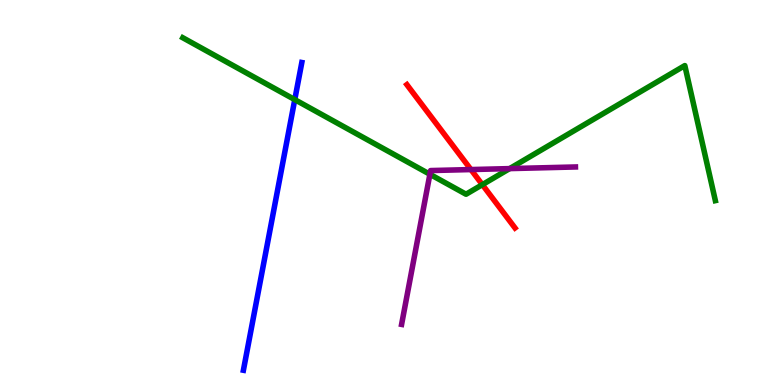[{'lines': ['blue', 'red'], 'intersections': []}, {'lines': ['green', 'red'], 'intersections': [{'x': 6.22, 'y': 5.2}]}, {'lines': ['purple', 'red'], 'intersections': [{'x': 6.08, 'y': 5.6}]}, {'lines': ['blue', 'green'], 'intersections': [{'x': 3.8, 'y': 7.41}]}, {'lines': ['blue', 'purple'], 'intersections': []}, {'lines': ['green', 'purple'], 'intersections': [{'x': 5.55, 'y': 5.47}, {'x': 6.58, 'y': 5.62}]}]